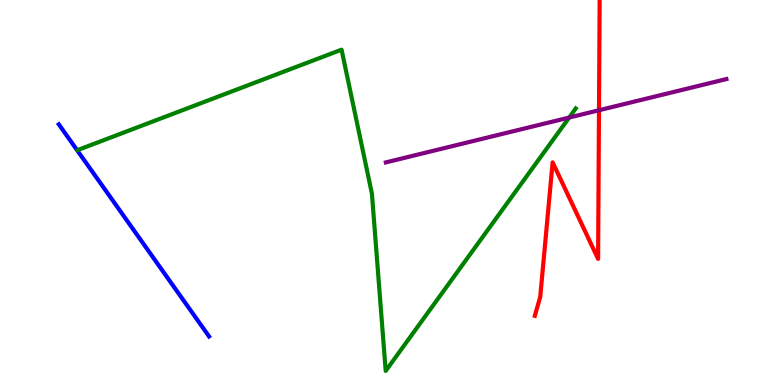[{'lines': ['blue', 'red'], 'intersections': []}, {'lines': ['green', 'red'], 'intersections': []}, {'lines': ['purple', 'red'], 'intersections': [{'x': 7.73, 'y': 7.14}]}, {'lines': ['blue', 'green'], 'intersections': []}, {'lines': ['blue', 'purple'], 'intersections': []}, {'lines': ['green', 'purple'], 'intersections': [{'x': 7.34, 'y': 6.95}]}]